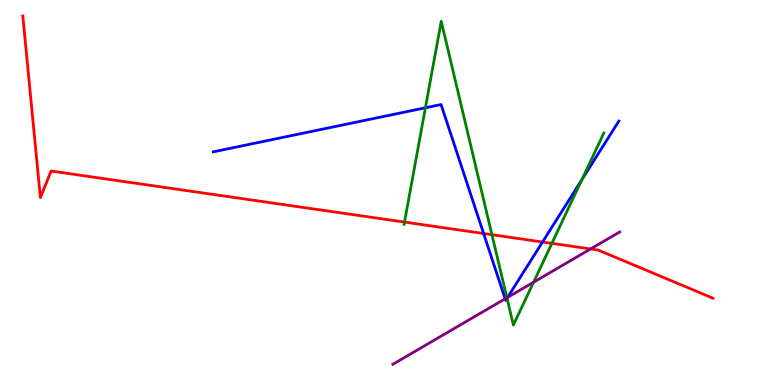[{'lines': ['blue', 'red'], 'intersections': [{'x': 6.24, 'y': 3.93}, {'x': 7.0, 'y': 3.71}]}, {'lines': ['green', 'red'], 'intersections': [{'x': 5.22, 'y': 4.23}, {'x': 6.35, 'y': 3.9}, {'x': 7.12, 'y': 3.68}]}, {'lines': ['purple', 'red'], 'intersections': [{'x': 7.62, 'y': 3.53}]}, {'lines': ['blue', 'green'], 'intersections': [{'x': 5.49, 'y': 7.2}, {'x': 6.54, 'y': 2.25}, {'x': 7.51, 'y': 5.33}]}, {'lines': ['blue', 'purple'], 'intersections': [{'x': 6.52, 'y': 2.24}, {'x': 6.55, 'y': 2.28}]}, {'lines': ['green', 'purple'], 'intersections': [{'x': 6.54, 'y': 2.27}, {'x': 6.88, 'y': 2.67}]}]